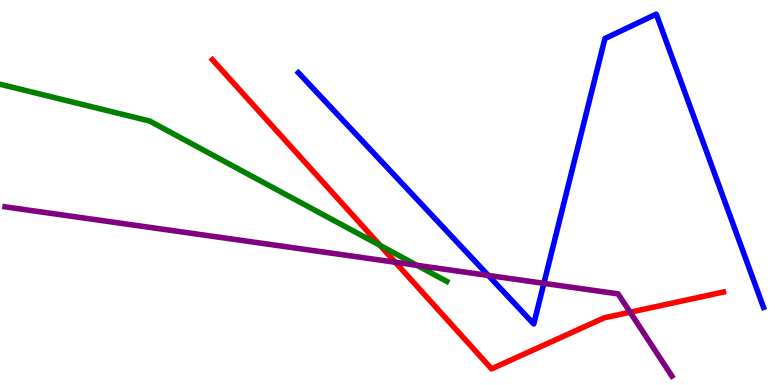[{'lines': ['blue', 'red'], 'intersections': []}, {'lines': ['green', 'red'], 'intersections': [{'x': 4.9, 'y': 3.63}]}, {'lines': ['purple', 'red'], 'intersections': [{'x': 5.1, 'y': 3.19}, {'x': 8.13, 'y': 1.89}]}, {'lines': ['blue', 'green'], 'intersections': []}, {'lines': ['blue', 'purple'], 'intersections': [{'x': 6.3, 'y': 2.85}, {'x': 7.02, 'y': 2.64}]}, {'lines': ['green', 'purple'], 'intersections': [{'x': 5.38, 'y': 3.11}]}]